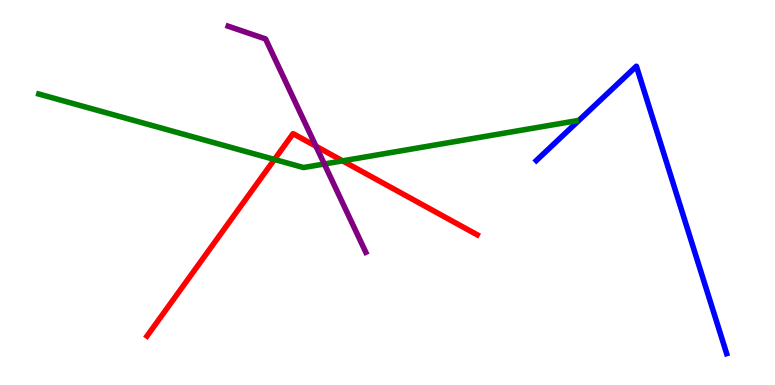[{'lines': ['blue', 'red'], 'intersections': []}, {'lines': ['green', 'red'], 'intersections': [{'x': 3.54, 'y': 5.86}, {'x': 4.42, 'y': 5.82}]}, {'lines': ['purple', 'red'], 'intersections': [{'x': 4.08, 'y': 6.2}]}, {'lines': ['blue', 'green'], 'intersections': []}, {'lines': ['blue', 'purple'], 'intersections': []}, {'lines': ['green', 'purple'], 'intersections': [{'x': 4.18, 'y': 5.74}]}]